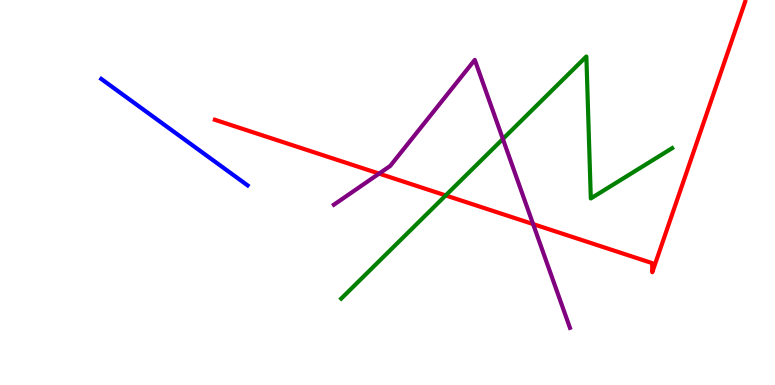[{'lines': ['blue', 'red'], 'intersections': []}, {'lines': ['green', 'red'], 'intersections': [{'x': 5.75, 'y': 4.92}]}, {'lines': ['purple', 'red'], 'intersections': [{'x': 4.89, 'y': 5.49}, {'x': 6.88, 'y': 4.18}]}, {'lines': ['blue', 'green'], 'intersections': []}, {'lines': ['blue', 'purple'], 'intersections': []}, {'lines': ['green', 'purple'], 'intersections': [{'x': 6.49, 'y': 6.39}]}]